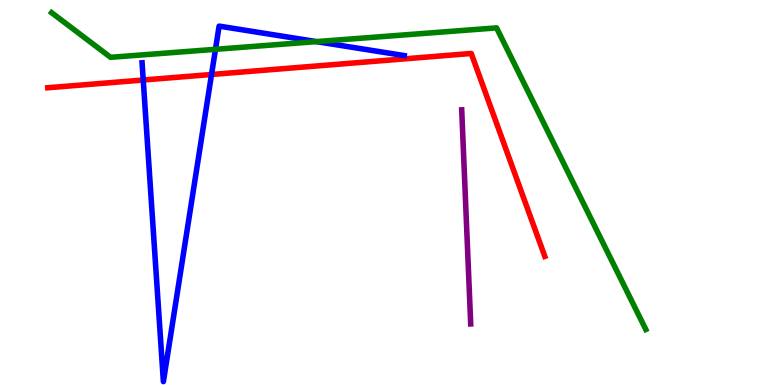[{'lines': ['blue', 'red'], 'intersections': [{'x': 1.85, 'y': 7.92}, {'x': 2.73, 'y': 8.07}]}, {'lines': ['green', 'red'], 'intersections': []}, {'lines': ['purple', 'red'], 'intersections': []}, {'lines': ['blue', 'green'], 'intersections': [{'x': 2.78, 'y': 8.72}, {'x': 4.08, 'y': 8.92}]}, {'lines': ['blue', 'purple'], 'intersections': []}, {'lines': ['green', 'purple'], 'intersections': []}]